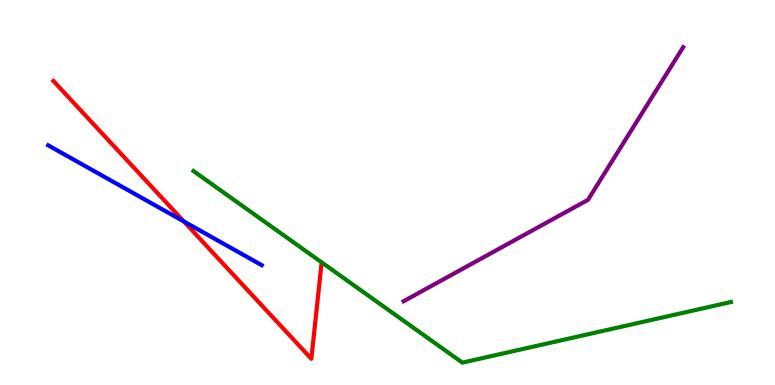[{'lines': ['blue', 'red'], 'intersections': [{'x': 2.37, 'y': 4.25}]}, {'lines': ['green', 'red'], 'intersections': []}, {'lines': ['purple', 'red'], 'intersections': []}, {'lines': ['blue', 'green'], 'intersections': []}, {'lines': ['blue', 'purple'], 'intersections': []}, {'lines': ['green', 'purple'], 'intersections': []}]